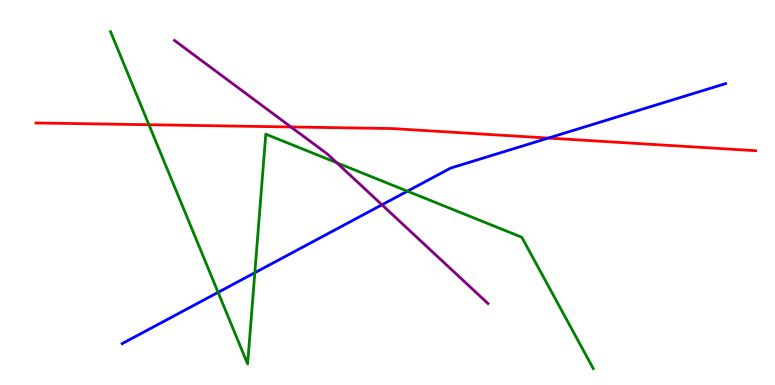[{'lines': ['blue', 'red'], 'intersections': [{'x': 7.08, 'y': 6.41}]}, {'lines': ['green', 'red'], 'intersections': [{'x': 1.92, 'y': 6.76}]}, {'lines': ['purple', 'red'], 'intersections': [{'x': 3.75, 'y': 6.7}]}, {'lines': ['blue', 'green'], 'intersections': [{'x': 2.81, 'y': 2.41}, {'x': 3.29, 'y': 2.92}, {'x': 5.26, 'y': 5.03}]}, {'lines': ['blue', 'purple'], 'intersections': [{'x': 4.93, 'y': 4.68}]}, {'lines': ['green', 'purple'], 'intersections': [{'x': 4.35, 'y': 5.77}]}]